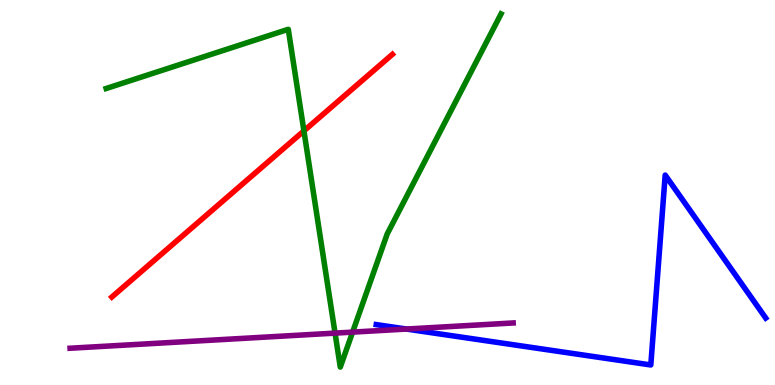[{'lines': ['blue', 'red'], 'intersections': []}, {'lines': ['green', 'red'], 'intersections': [{'x': 3.92, 'y': 6.6}]}, {'lines': ['purple', 'red'], 'intersections': []}, {'lines': ['blue', 'green'], 'intersections': []}, {'lines': ['blue', 'purple'], 'intersections': [{'x': 5.24, 'y': 1.45}]}, {'lines': ['green', 'purple'], 'intersections': [{'x': 4.32, 'y': 1.35}, {'x': 4.55, 'y': 1.37}]}]